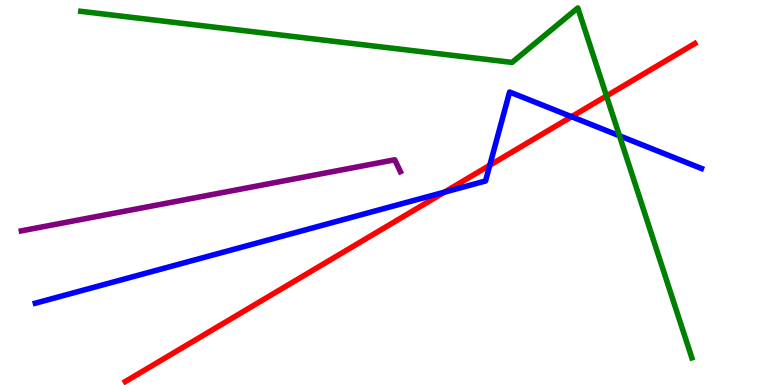[{'lines': ['blue', 'red'], 'intersections': [{'x': 5.74, 'y': 5.01}, {'x': 6.32, 'y': 5.71}, {'x': 7.38, 'y': 6.97}]}, {'lines': ['green', 'red'], 'intersections': [{'x': 7.83, 'y': 7.51}]}, {'lines': ['purple', 'red'], 'intersections': []}, {'lines': ['blue', 'green'], 'intersections': [{'x': 7.99, 'y': 6.47}]}, {'lines': ['blue', 'purple'], 'intersections': []}, {'lines': ['green', 'purple'], 'intersections': []}]